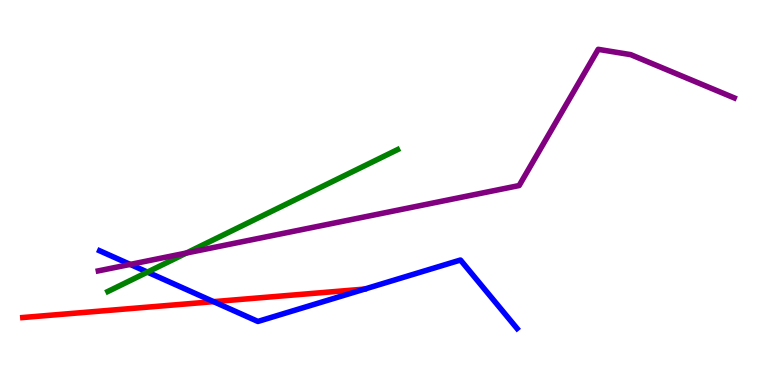[{'lines': ['blue', 'red'], 'intersections': [{'x': 2.76, 'y': 2.16}]}, {'lines': ['green', 'red'], 'intersections': []}, {'lines': ['purple', 'red'], 'intersections': []}, {'lines': ['blue', 'green'], 'intersections': [{'x': 1.9, 'y': 2.93}]}, {'lines': ['blue', 'purple'], 'intersections': [{'x': 1.68, 'y': 3.13}]}, {'lines': ['green', 'purple'], 'intersections': [{'x': 2.41, 'y': 3.43}]}]